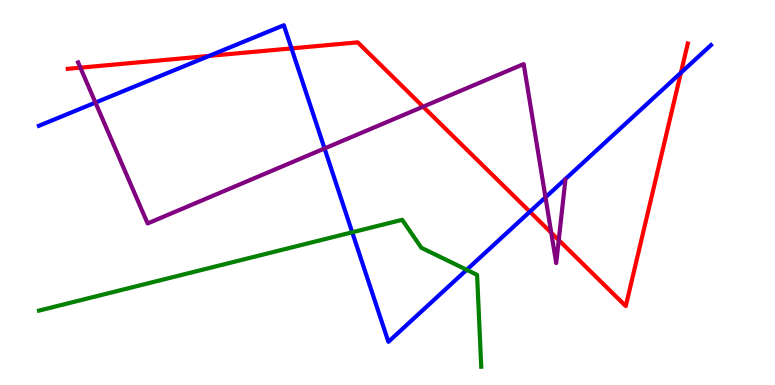[{'lines': ['blue', 'red'], 'intersections': [{'x': 2.7, 'y': 8.55}, {'x': 3.76, 'y': 8.74}, {'x': 6.84, 'y': 4.5}, {'x': 8.79, 'y': 8.11}]}, {'lines': ['green', 'red'], 'intersections': []}, {'lines': ['purple', 'red'], 'intersections': [{'x': 1.04, 'y': 8.24}, {'x': 5.46, 'y': 7.23}, {'x': 7.11, 'y': 3.95}, {'x': 7.21, 'y': 3.76}]}, {'lines': ['blue', 'green'], 'intersections': [{'x': 4.54, 'y': 3.97}, {'x': 6.02, 'y': 2.99}]}, {'lines': ['blue', 'purple'], 'intersections': [{'x': 1.23, 'y': 7.34}, {'x': 4.19, 'y': 6.14}, {'x': 7.04, 'y': 4.87}]}, {'lines': ['green', 'purple'], 'intersections': []}]